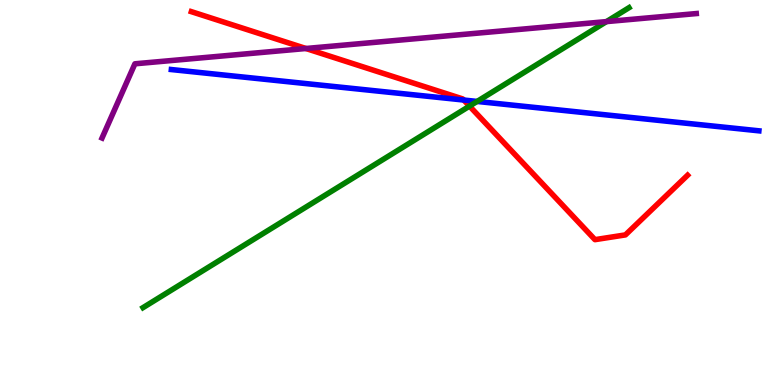[{'lines': ['blue', 'red'], 'intersections': [{'x': 5.98, 'y': 7.4}]}, {'lines': ['green', 'red'], 'intersections': [{'x': 6.06, 'y': 7.24}]}, {'lines': ['purple', 'red'], 'intersections': [{'x': 3.95, 'y': 8.74}]}, {'lines': ['blue', 'green'], 'intersections': [{'x': 6.16, 'y': 7.37}]}, {'lines': ['blue', 'purple'], 'intersections': []}, {'lines': ['green', 'purple'], 'intersections': [{'x': 7.83, 'y': 9.44}]}]